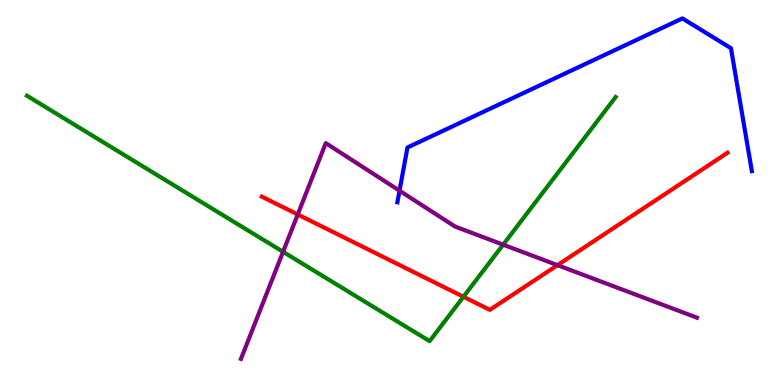[{'lines': ['blue', 'red'], 'intersections': []}, {'lines': ['green', 'red'], 'intersections': [{'x': 5.98, 'y': 2.29}]}, {'lines': ['purple', 'red'], 'intersections': [{'x': 3.84, 'y': 4.43}, {'x': 7.19, 'y': 3.11}]}, {'lines': ['blue', 'green'], 'intersections': []}, {'lines': ['blue', 'purple'], 'intersections': [{'x': 5.16, 'y': 5.05}]}, {'lines': ['green', 'purple'], 'intersections': [{'x': 3.65, 'y': 3.46}, {'x': 6.49, 'y': 3.64}]}]